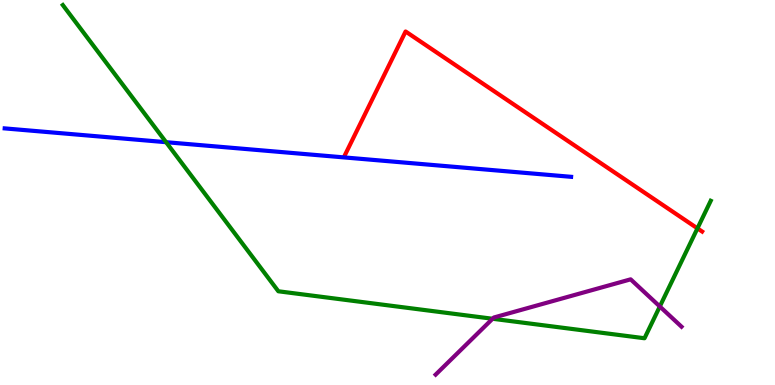[{'lines': ['blue', 'red'], 'intersections': []}, {'lines': ['green', 'red'], 'intersections': [{'x': 9.0, 'y': 4.07}]}, {'lines': ['purple', 'red'], 'intersections': []}, {'lines': ['blue', 'green'], 'intersections': [{'x': 2.14, 'y': 6.31}]}, {'lines': ['blue', 'purple'], 'intersections': []}, {'lines': ['green', 'purple'], 'intersections': [{'x': 6.36, 'y': 1.72}, {'x': 8.51, 'y': 2.04}]}]